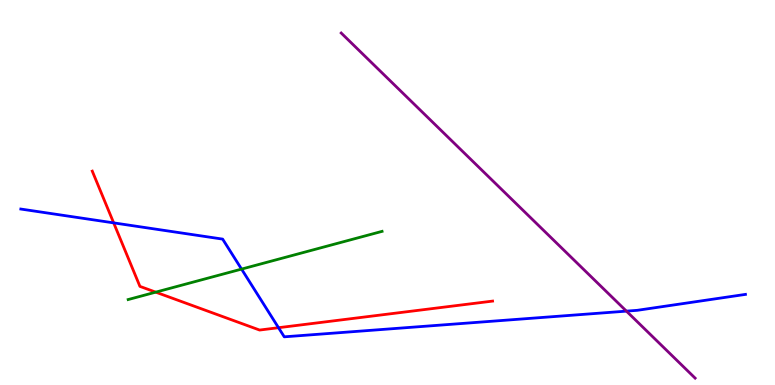[{'lines': ['blue', 'red'], 'intersections': [{'x': 1.47, 'y': 4.21}, {'x': 3.59, 'y': 1.49}]}, {'lines': ['green', 'red'], 'intersections': [{'x': 2.01, 'y': 2.41}]}, {'lines': ['purple', 'red'], 'intersections': []}, {'lines': ['blue', 'green'], 'intersections': [{'x': 3.12, 'y': 3.01}]}, {'lines': ['blue', 'purple'], 'intersections': [{'x': 8.08, 'y': 1.92}]}, {'lines': ['green', 'purple'], 'intersections': []}]